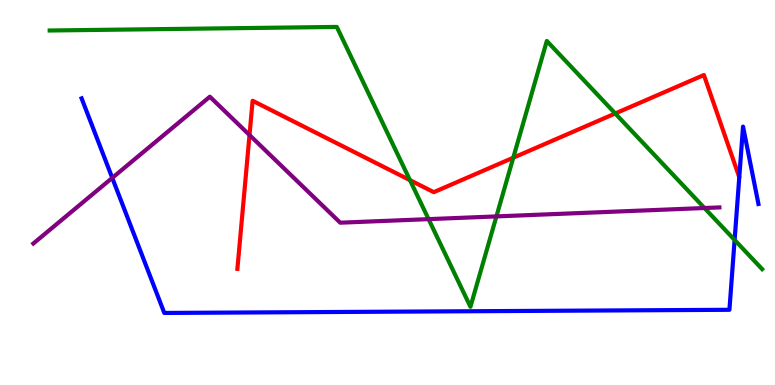[{'lines': ['blue', 'red'], 'intersections': []}, {'lines': ['green', 'red'], 'intersections': [{'x': 5.29, 'y': 5.32}, {'x': 6.62, 'y': 5.9}, {'x': 7.94, 'y': 7.05}]}, {'lines': ['purple', 'red'], 'intersections': [{'x': 3.22, 'y': 6.49}]}, {'lines': ['blue', 'green'], 'intersections': [{'x': 9.48, 'y': 3.77}]}, {'lines': ['blue', 'purple'], 'intersections': [{'x': 1.45, 'y': 5.38}]}, {'lines': ['green', 'purple'], 'intersections': [{'x': 5.53, 'y': 4.31}, {'x': 6.41, 'y': 4.38}, {'x': 9.09, 'y': 4.6}]}]